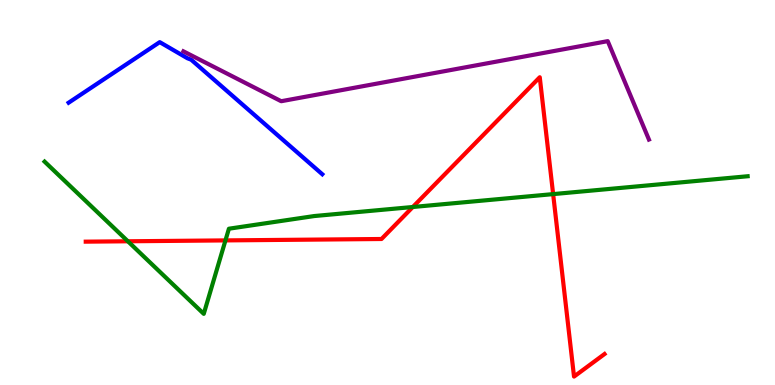[{'lines': ['blue', 'red'], 'intersections': []}, {'lines': ['green', 'red'], 'intersections': [{'x': 1.65, 'y': 3.73}, {'x': 2.91, 'y': 3.76}, {'x': 5.33, 'y': 4.62}, {'x': 7.14, 'y': 4.96}]}, {'lines': ['purple', 'red'], 'intersections': []}, {'lines': ['blue', 'green'], 'intersections': []}, {'lines': ['blue', 'purple'], 'intersections': []}, {'lines': ['green', 'purple'], 'intersections': []}]